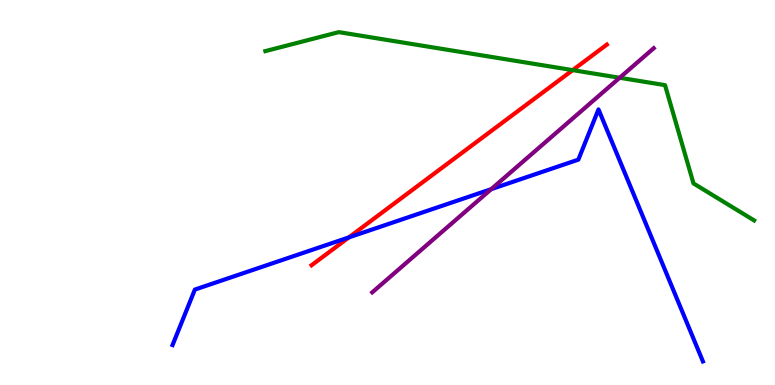[{'lines': ['blue', 'red'], 'intersections': [{'x': 4.5, 'y': 3.83}]}, {'lines': ['green', 'red'], 'intersections': [{'x': 7.39, 'y': 8.18}]}, {'lines': ['purple', 'red'], 'intersections': []}, {'lines': ['blue', 'green'], 'intersections': []}, {'lines': ['blue', 'purple'], 'intersections': [{'x': 6.34, 'y': 5.09}]}, {'lines': ['green', 'purple'], 'intersections': [{'x': 8.0, 'y': 7.98}]}]